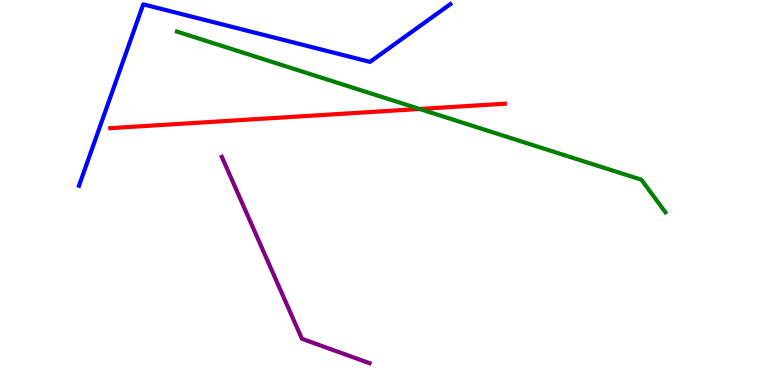[{'lines': ['blue', 'red'], 'intersections': []}, {'lines': ['green', 'red'], 'intersections': [{'x': 5.41, 'y': 7.17}]}, {'lines': ['purple', 'red'], 'intersections': []}, {'lines': ['blue', 'green'], 'intersections': []}, {'lines': ['blue', 'purple'], 'intersections': []}, {'lines': ['green', 'purple'], 'intersections': []}]